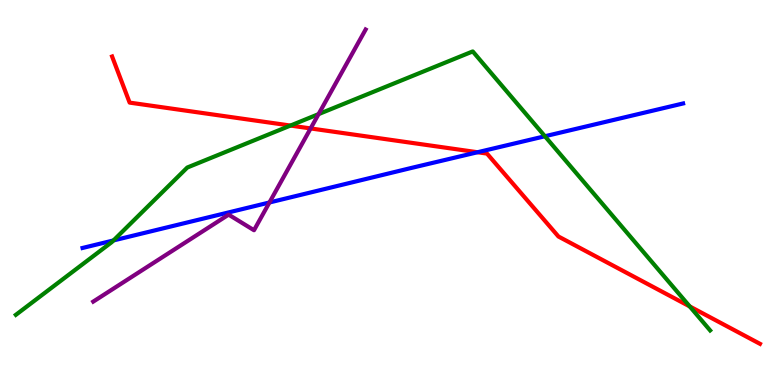[{'lines': ['blue', 'red'], 'intersections': [{'x': 6.16, 'y': 6.05}]}, {'lines': ['green', 'red'], 'intersections': [{'x': 3.75, 'y': 6.74}, {'x': 8.9, 'y': 2.04}]}, {'lines': ['purple', 'red'], 'intersections': [{'x': 4.01, 'y': 6.66}]}, {'lines': ['blue', 'green'], 'intersections': [{'x': 1.46, 'y': 3.75}, {'x': 7.03, 'y': 6.46}]}, {'lines': ['blue', 'purple'], 'intersections': [{'x': 3.48, 'y': 4.74}]}, {'lines': ['green', 'purple'], 'intersections': [{'x': 4.11, 'y': 7.04}]}]